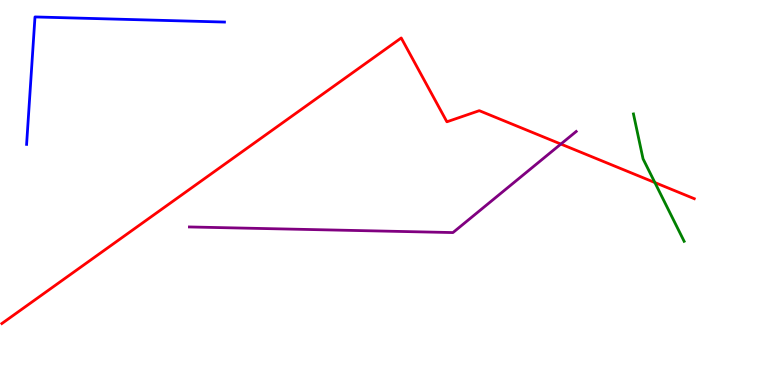[{'lines': ['blue', 'red'], 'intersections': []}, {'lines': ['green', 'red'], 'intersections': [{'x': 8.45, 'y': 5.26}]}, {'lines': ['purple', 'red'], 'intersections': [{'x': 7.24, 'y': 6.26}]}, {'lines': ['blue', 'green'], 'intersections': []}, {'lines': ['blue', 'purple'], 'intersections': []}, {'lines': ['green', 'purple'], 'intersections': []}]